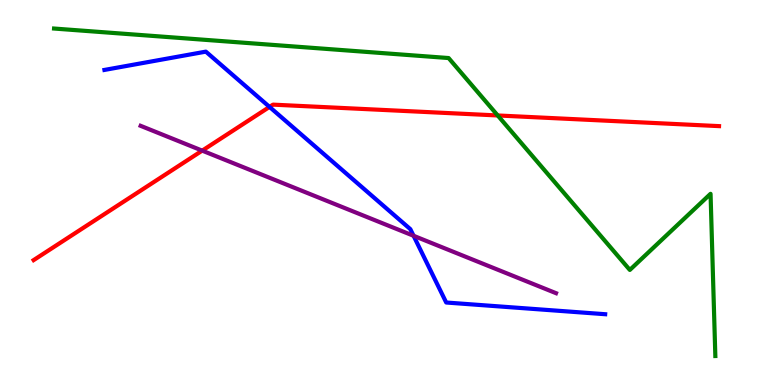[{'lines': ['blue', 'red'], 'intersections': [{'x': 3.48, 'y': 7.22}]}, {'lines': ['green', 'red'], 'intersections': [{'x': 6.42, 'y': 7.0}]}, {'lines': ['purple', 'red'], 'intersections': [{'x': 2.61, 'y': 6.09}]}, {'lines': ['blue', 'green'], 'intersections': []}, {'lines': ['blue', 'purple'], 'intersections': [{'x': 5.34, 'y': 3.88}]}, {'lines': ['green', 'purple'], 'intersections': []}]